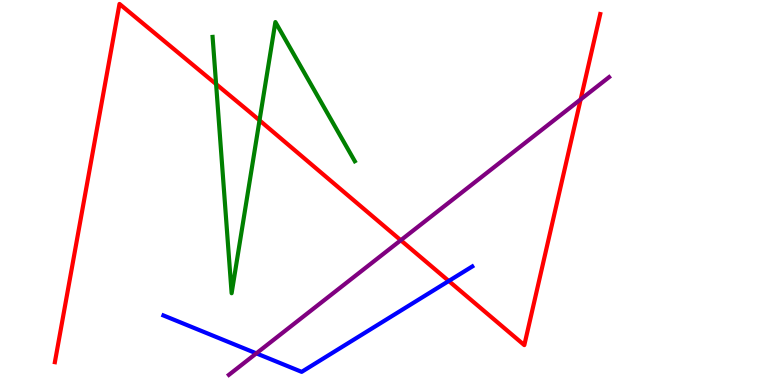[{'lines': ['blue', 'red'], 'intersections': [{'x': 5.79, 'y': 2.7}]}, {'lines': ['green', 'red'], 'intersections': [{'x': 2.79, 'y': 7.81}, {'x': 3.35, 'y': 6.87}]}, {'lines': ['purple', 'red'], 'intersections': [{'x': 5.17, 'y': 3.76}, {'x': 7.49, 'y': 7.42}]}, {'lines': ['blue', 'green'], 'intersections': []}, {'lines': ['blue', 'purple'], 'intersections': [{'x': 3.31, 'y': 0.822}]}, {'lines': ['green', 'purple'], 'intersections': []}]